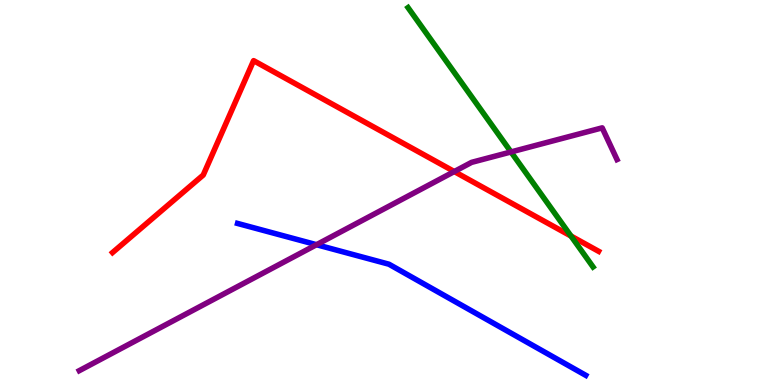[{'lines': ['blue', 'red'], 'intersections': []}, {'lines': ['green', 'red'], 'intersections': [{'x': 7.37, 'y': 3.87}]}, {'lines': ['purple', 'red'], 'intersections': [{'x': 5.86, 'y': 5.54}]}, {'lines': ['blue', 'green'], 'intersections': []}, {'lines': ['blue', 'purple'], 'intersections': [{'x': 4.08, 'y': 3.64}]}, {'lines': ['green', 'purple'], 'intersections': [{'x': 6.59, 'y': 6.05}]}]